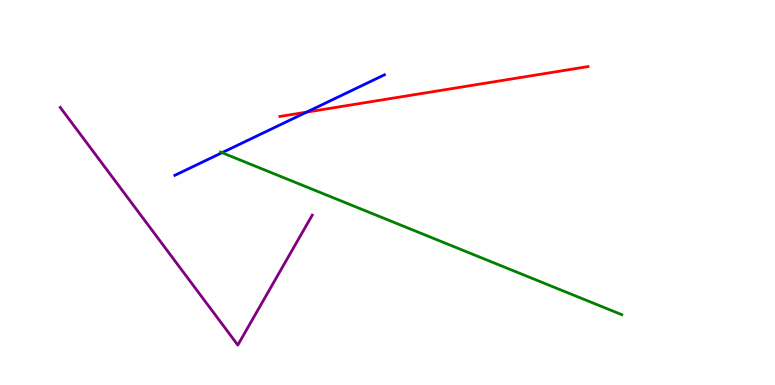[{'lines': ['blue', 'red'], 'intersections': [{'x': 3.96, 'y': 7.09}]}, {'lines': ['green', 'red'], 'intersections': []}, {'lines': ['purple', 'red'], 'intersections': []}, {'lines': ['blue', 'green'], 'intersections': [{'x': 2.86, 'y': 6.03}]}, {'lines': ['blue', 'purple'], 'intersections': []}, {'lines': ['green', 'purple'], 'intersections': []}]